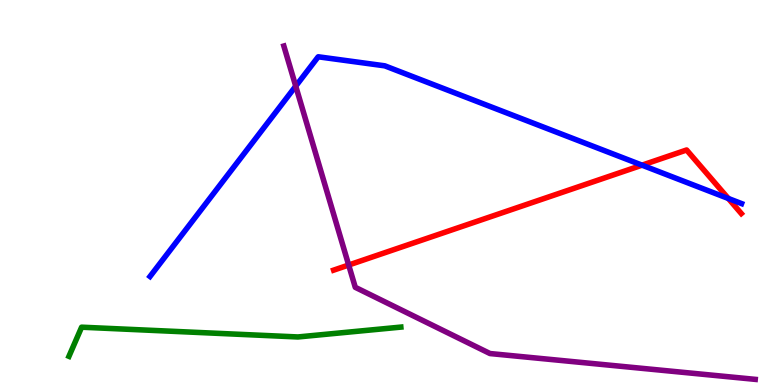[{'lines': ['blue', 'red'], 'intersections': [{'x': 8.28, 'y': 5.71}, {'x': 9.4, 'y': 4.84}]}, {'lines': ['green', 'red'], 'intersections': []}, {'lines': ['purple', 'red'], 'intersections': [{'x': 4.5, 'y': 3.12}]}, {'lines': ['blue', 'green'], 'intersections': []}, {'lines': ['blue', 'purple'], 'intersections': [{'x': 3.82, 'y': 7.76}]}, {'lines': ['green', 'purple'], 'intersections': []}]